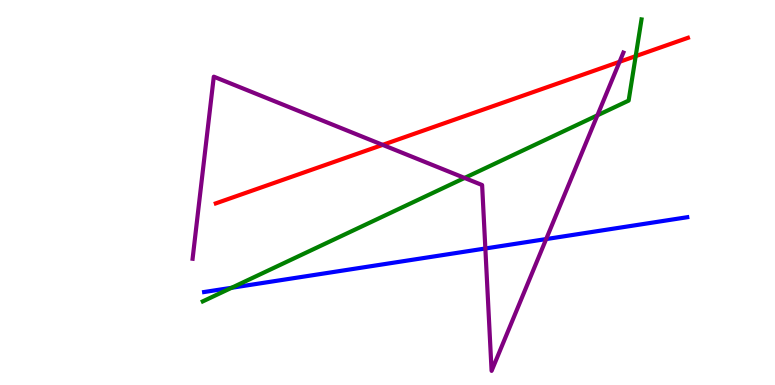[{'lines': ['blue', 'red'], 'intersections': []}, {'lines': ['green', 'red'], 'intersections': [{'x': 8.2, 'y': 8.54}]}, {'lines': ['purple', 'red'], 'intersections': [{'x': 4.94, 'y': 6.24}, {'x': 7.99, 'y': 8.4}]}, {'lines': ['blue', 'green'], 'intersections': [{'x': 2.99, 'y': 2.53}]}, {'lines': ['blue', 'purple'], 'intersections': [{'x': 6.26, 'y': 3.55}, {'x': 7.05, 'y': 3.79}]}, {'lines': ['green', 'purple'], 'intersections': [{'x': 5.99, 'y': 5.38}, {'x': 7.71, 'y': 7.0}]}]